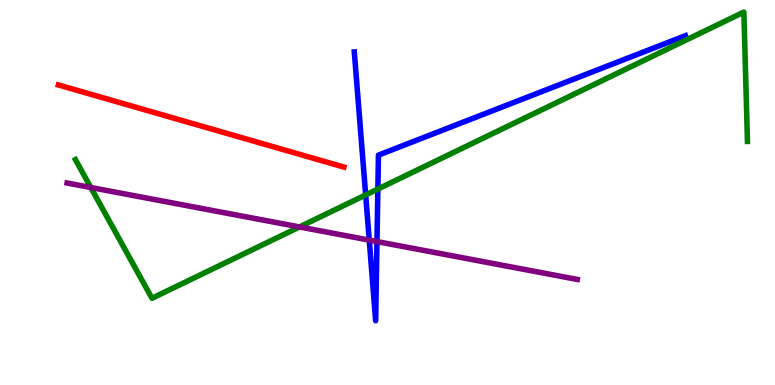[{'lines': ['blue', 'red'], 'intersections': []}, {'lines': ['green', 'red'], 'intersections': []}, {'lines': ['purple', 'red'], 'intersections': []}, {'lines': ['blue', 'green'], 'intersections': [{'x': 4.72, 'y': 4.94}, {'x': 4.88, 'y': 5.09}]}, {'lines': ['blue', 'purple'], 'intersections': [{'x': 4.76, 'y': 3.76}, {'x': 4.86, 'y': 3.73}]}, {'lines': ['green', 'purple'], 'intersections': [{'x': 1.17, 'y': 5.13}, {'x': 3.86, 'y': 4.11}]}]